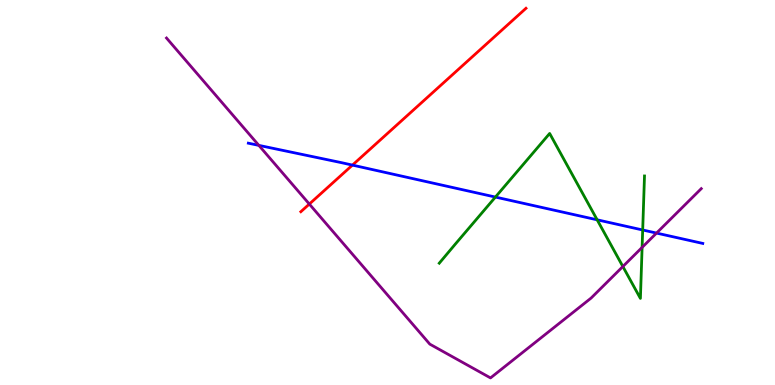[{'lines': ['blue', 'red'], 'intersections': [{'x': 4.55, 'y': 5.71}]}, {'lines': ['green', 'red'], 'intersections': []}, {'lines': ['purple', 'red'], 'intersections': [{'x': 3.99, 'y': 4.7}]}, {'lines': ['blue', 'green'], 'intersections': [{'x': 6.39, 'y': 4.88}, {'x': 7.71, 'y': 4.29}, {'x': 8.29, 'y': 4.03}]}, {'lines': ['blue', 'purple'], 'intersections': [{'x': 3.34, 'y': 6.22}, {'x': 8.47, 'y': 3.95}]}, {'lines': ['green', 'purple'], 'intersections': [{'x': 8.04, 'y': 3.08}, {'x': 8.29, 'y': 3.57}]}]